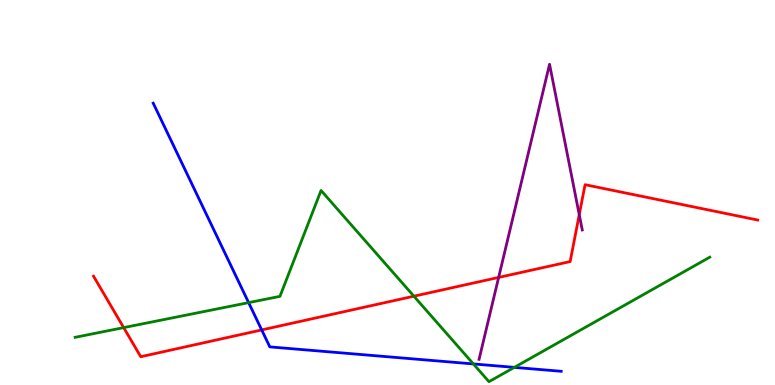[{'lines': ['blue', 'red'], 'intersections': [{'x': 3.38, 'y': 1.43}]}, {'lines': ['green', 'red'], 'intersections': [{'x': 1.6, 'y': 1.49}, {'x': 5.34, 'y': 2.31}]}, {'lines': ['purple', 'red'], 'intersections': [{'x': 6.43, 'y': 2.79}, {'x': 7.47, 'y': 4.42}]}, {'lines': ['blue', 'green'], 'intersections': [{'x': 3.21, 'y': 2.14}, {'x': 6.11, 'y': 0.547}, {'x': 6.64, 'y': 0.458}]}, {'lines': ['blue', 'purple'], 'intersections': []}, {'lines': ['green', 'purple'], 'intersections': []}]